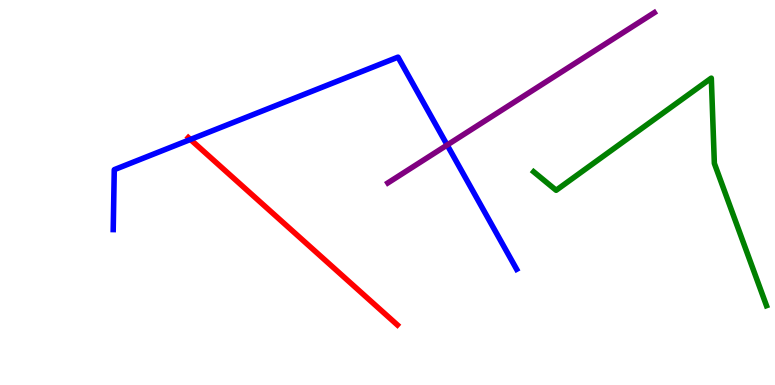[{'lines': ['blue', 'red'], 'intersections': [{'x': 2.46, 'y': 6.38}]}, {'lines': ['green', 'red'], 'intersections': []}, {'lines': ['purple', 'red'], 'intersections': []}, {'lines': ['blue', 'green'], 'intersections': []}, {'lines': ['blue', 'purple'], 'intersections': [{'x': 5.77, 'y': 6.23}]}, {'lines': ['green', 'purple'], 'intersections': []}]